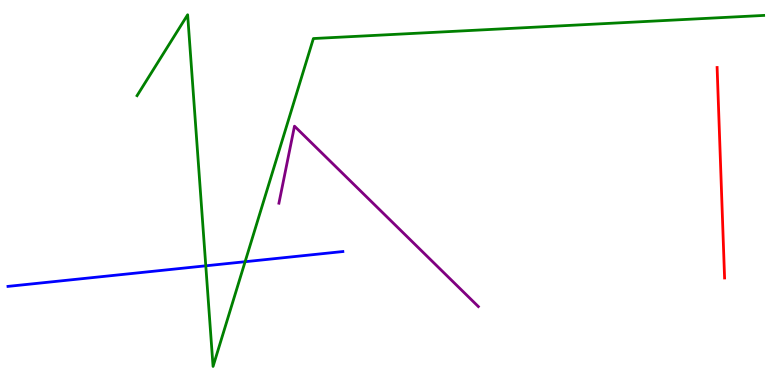[{'lines': ['blue', 'red'], 'intersections': []}, {'lines': ['green', 'red'], 'intersections': []}, {'lines': ['purple', 'red'], 'intersections': []}, {'lines': ['blue', 'green'], 'intersections': [{'x': 2.66, 'y': 3.1}, {'x': 3.16, 'y': 3.2}]}, {'lines': ['blue', 'purple'], 'intersections': []}, {'lines': ['green', 'purple'], 'intersections': []}]